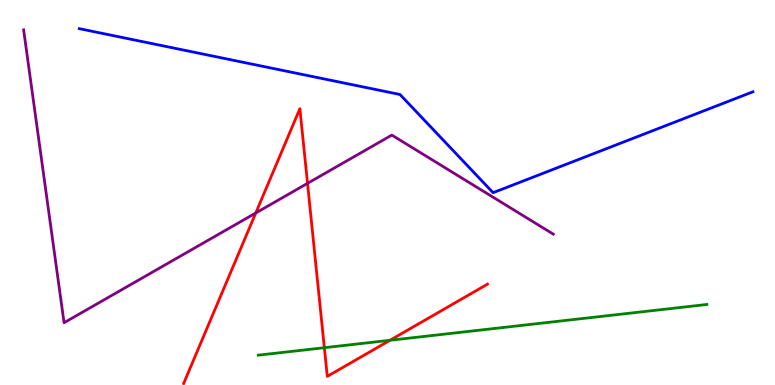[{'lines': ['blue', 'red'], 'intersections': []}, {'lines': ['green', 'red'], 'intersections': [{'x': 4.19, 'y': 0.969}, {'x': 5.03, 'y': 1.16}]}, {'lines': ['purple', 'red'], 'intersections': [{'x': 3.3, 'y': 4.47}, {'x': 3.97, 'y': 5.24}]}, {'lines': ['blue', 'green'], 'intersections': []}, {'lines': ['blue', 'purple'], 'intersections': []}, {'lines': ['green', 'purple'], 'intersections': []}]